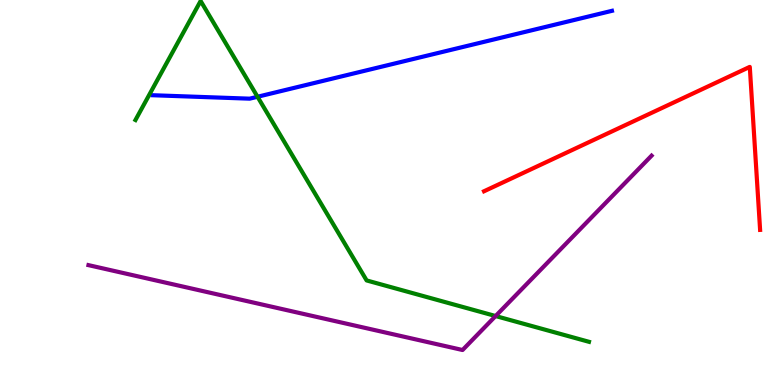[{'lines': ['blue', 'red'], 'intersections': []}, {'lines': ['green', 'red'], 'intersections': []}, {'lines': ['purple', 'red'], 'intersections': []}, {'lines': ['blue', 'green'], 'intersections': [{'x': 3.32, 'y': 7.49}]}, {'lines': ['blue', 'purple'], 'intersections': []}, {'lines': ['green', 'purple'], 'intersections': [{'x': 6.39, 'y': 1.79}]}]